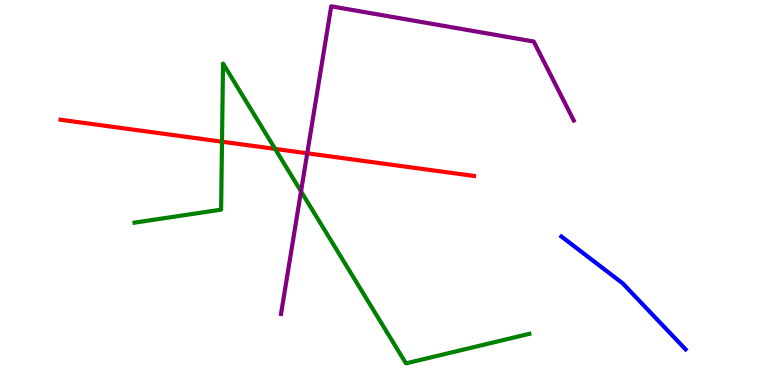[{'lines': ['blue', 'red'], 'intersections': []}, {'lines': ['green', 'red'], 'intersections': [{'x': 2.86, 'y': 6.32}, {'x': 3.55, 'y': 6.13}]}, {'lines': ['purple', 'red'], 'intersections': [{'x': 3.96, 'y': 6.02}]}, {'lines': ['blue', 'green'], 'intersections': []}, {'lines': ['blue', 'purple'], 'intersections': []}, {'lines': ['green', 'purple'], 'intersections': [{'x': 3.88, 'y': 5.03}]}]